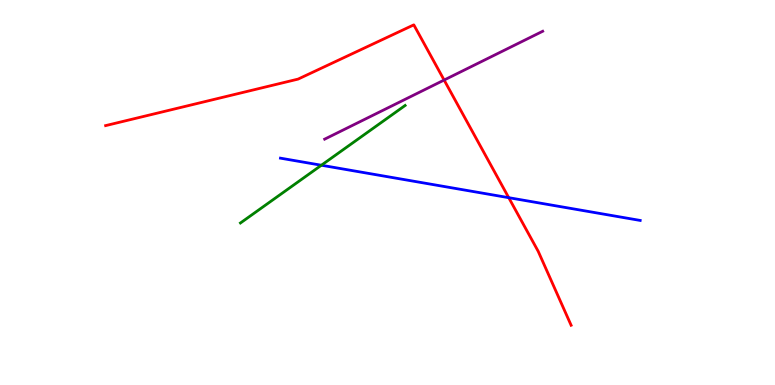[{'lines': ['blue', 'red'], 'intersections': [{'x': 6.56, 'y': 4.87}]}, {'lines': ['green', 'red'], 'intersections': []}, {'lines': ['purple', 'red'], 'intersections': [{'x': 5.73, 'y': 7.92}]}, {'lines': ['blue', 'green'], 'intersections': [{'x': 4.15, 'y': 5.71}]}, {'lines': ['blue', 'purple'], 'intersections': []}, {'lines': ['green', 'purple'], 'intersections': []}]